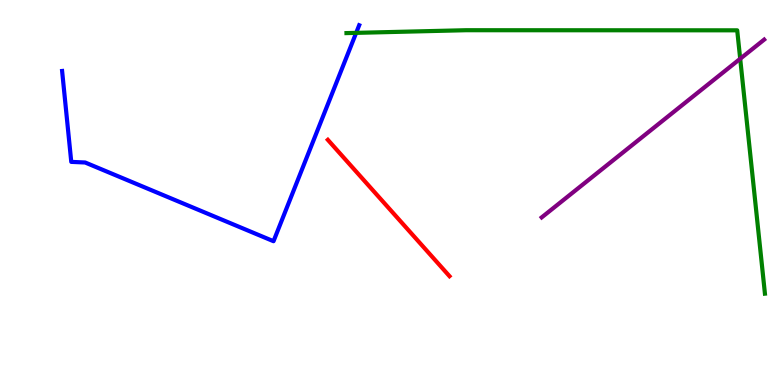[{'lines': ['blue', 'red'], 'intersections': []}, {'lines': ['green', 'red'], 'intersections': []}, {'lines': ['purple', 'red'], 'intersections': []}, {'lines': ['blue', 'green'], 'intersections': [{'x': 4.6, 'y': 9.15}]}, {'lines': ['blue', 'purple'], 'intersections': []}, {'lines': ['green', 'purple'], 'intersections': [{'x': 9.55, 'y': 8.47}]}]